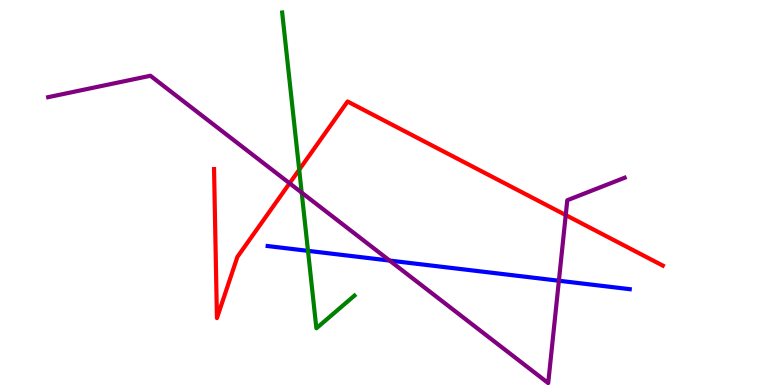[{'lines': ['blue', 'red'], 'intersections': []}, {'lines': ['green', 'red'], 'intersections': [{'x': 3.86, 'y': 5.59}]}, {'lines': ['purple', 'red'], 'intersections': [{'x': 3.74, 'y': 5.24}, {'x': 7.3, 'y': 4.41}]}, {'lines': ['blue', 'green'], 'intersections': [{'x': 3.97, 'y': 3.48}]}, {'lines': ['blue', 'purple'], 'intersections': [{'x': 5.03, 'y': 3.23}, {'x': 7.21, 'y': 2.71}]}, {'lines': ['green', 'purple'], 'intersections': [{'x': 3.89, 'y': 5.0}]}]